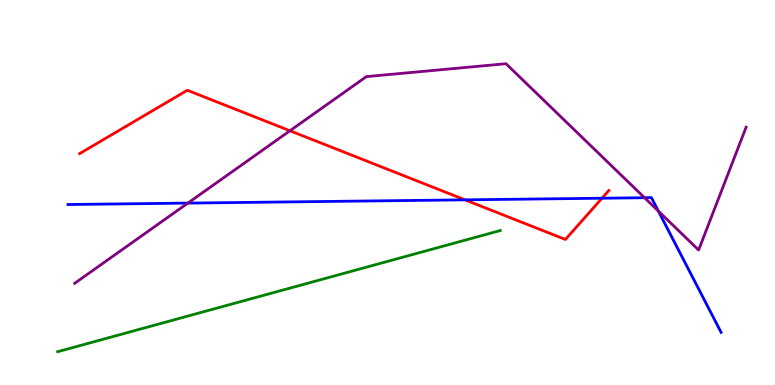[{'lines': ['blue', 'red'], 'intersections': [{'x': 6.0, 'y': 4.81}, {'x': 7.77, 'y': 4.85}]}, {'lines': ['green', 'red'], 'intersections': []}, {'lines': ['purple', 'red'], 'intersections': [{'x': 3.74, 'y': 6.6}]}, {'lines': ['blue', 'green'], 'intersections': []}, {'lines': ['blue', 'purple'], 'intersections': [{'x': 2.42, 'y': 4.72}, {'x': 8.32, 'y': 4.86}, {'x': 8.5, 'y': 4.52}]}, {'lines': ['green', 'purple'], 'intersections': []}]